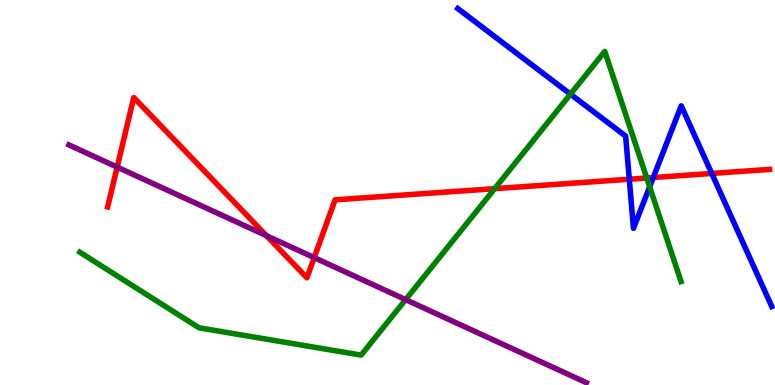[{'lines': ['blue', 'red'], 'intersections': [{'x': 8.12, 'y': 5.34}, {'x': 8.43, 'y': 5.39}, {'x': 9.18, 'y': 5.49}]}, {'lines': ['green', 'red'], 'intersections': [{'x': 6.38, 'y': 5.1}, {'x': 8.34, 'y': 5.38}]}, {'lines': ['purple', 'red'], 'intersections': [{'x': 1.51, 'y': 5.66}, {'x': 3.44, 'y': 3.88}, {'x': 4.05, 'y': 3.31}]}, {'lines': ['blue', 'green'], 'intersections': [{'x': 7.36, 'y': 7.55}, {'x': 8.38, 'y': 5.15}]}, {'lines': ['blue', 'purple'], 'intersections': []}, {'lines': ['green', 'purple'], 'intersections': [{'x': 5.23, 'y': 2.22}]}]